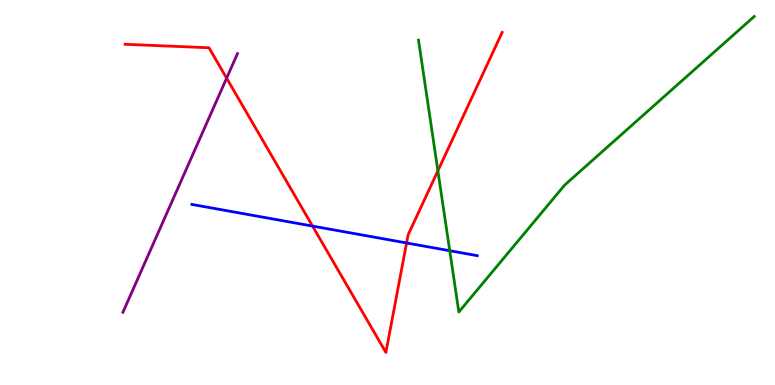[{'lines': ['blue', 'red'], 'intersections': [{'x': 4.03, 'y': 4.13}, {'x': 5.25, 'y': 3.69}]}, {'lines': ['green', 'red'], 'intersections': [{'x': 5.65, 'y': 5.56}]}, {'lines': ['purple', 'red'], 'intersections': [{'x': 2.92, 'y': 7.97}]}, {'lines': ['blue', 'green'], 'intersections': [{'x': 5.8, 'y': 3.49}]}, {'lines': ['blue', 'purple'], 'intersections': []}, {'lines': ['green', 'purple'], 'intersections': []}]